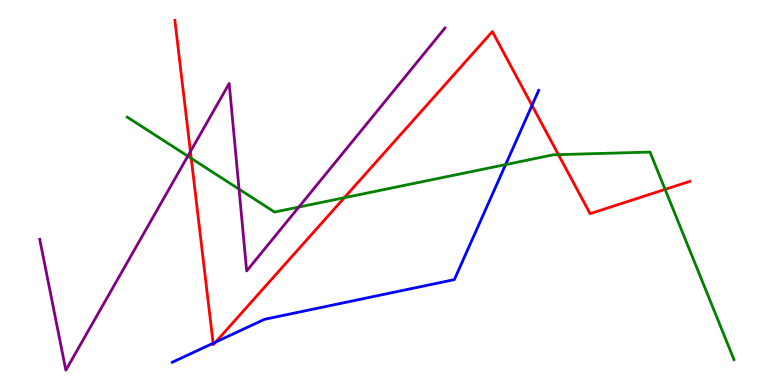[{'lines': ['blue', 'red'], 'intersections': [{'x': 2.75, 'y': 1.08}, {'x': 2.78, 'y': 1.12}, {'x': 6.86, 'y': 7.26}]}, {'lines': ['green', 'red'], 'intersections': [{'x': 2.47, 'y': 5.89}, {'x': 4.44, 'y': 4.86}, {'x': 7.21, 'y': 5.98}, {'x': 8.58, 'y': 5.08}]}, {'lines': ['purple', 'red'], 'intersections': [{'x': 2.46, 'y': 6.06}]}, {'lines': ['blue', 'green'], 'intersections': [{'x': 6.52, 'y': 5.72}]}, {'lines': ['blue', 'purple'], 'intersections': []}, {'lines': ['green', 'purple'], 'intersections': [{'x': 2.42, 'y': 5.94}, {'x': 3.08, 'y': 5.09}, {'x': 3.86, 'y': 4.62}]}]